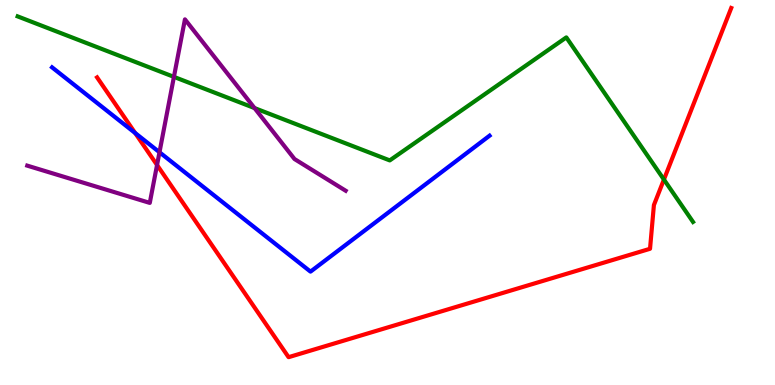[{'lines': ['blue', 'red'], 'intersections': [{'x': 1.74, 'y': 6.54}]}, {'lines': ['green', 'red'], 'intersections': [{'x': 8.57, 'y': 5.34}]}, {'lines': ['purple', 'red'], 'intersections': [{'x': 2.03, 'y': 5.71}]}, {'lines': ['blue', 'green'], 'intersections': []}, {'lines': ['blue', 'purple'], 'intersections': [{'x': 2.06, 'y': 6.05}]}, {'lines': ['green', 'purple'], 'intersections': [{'x': 2.24, 'y': 8.0}, {'x': 3.28, 'y': 7.19}]}]